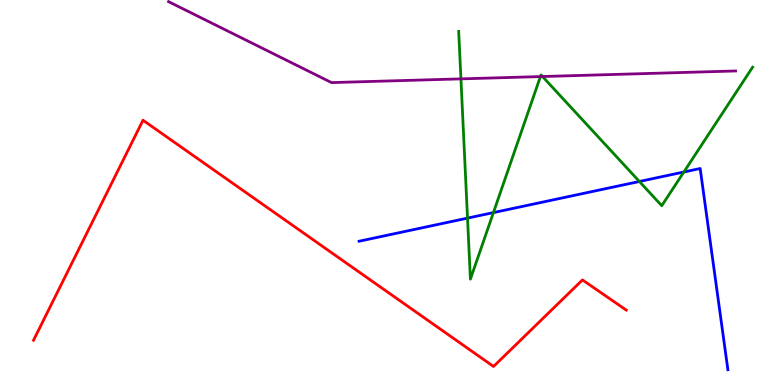[{'lines': ['blue', 'red'], 'intersections': []}, {'lines': ['green', 'red'], 'intersections': []}, {'lines': ['purple', 'red'], 'intersections': []}, {'lines': ['blue', 'green'], 'intersections': [{'x': 6.03, 'y': 4.33}, {'x': 6.37, 'y': 4.48}, {'x': 8.25, 'y': 5.29}, {'x': 8.82, 'y': 5.53}]}, {'lines': ['blue', 'purple'], 'intersections': []}, {'lines': ['green', 'purple'], 'intersections': [{'x': 5.95, 'y': 7.95}, {'x': 6.97, 'y': 8.01}, {'x': 7.0, 'y': 8.01}]}]